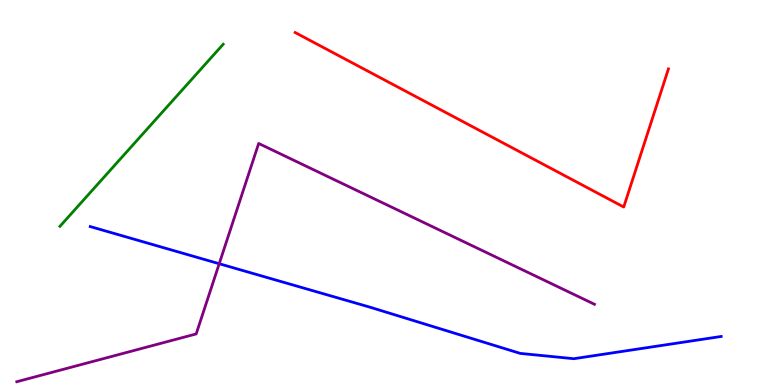[{'lines': ['blue', 'red'], 'intersections': []}, {'lines': ['green', 'red'], 'intersections': []}, {'lines': ['purple', 'red'], 'intersections': []}, {'lines': ['blue', 'green'], 'intersections': []}, {'lines': ['blue', 'purple'], 'intersections': [{'x': 2.83, 'y': 3.15}]}, {'lines': ['green', 'purple'], 'intersections': []}]